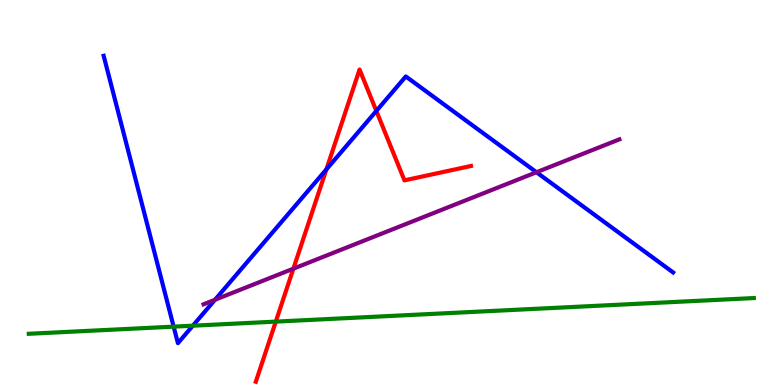[{'lines': ['blue', 'red'], 'intersections': [{'x': 4.21, 'y': 5.6}, {'x': 4.86, 'y': 7.12}]}, {'lines': ['green', 'red'], 'intersections': [{'x': 3.56, 'y': 1.65}]}, {'lines': ['purple', 'red'], 'intersections': [{'x': 3.79, 'y': 3.02}]}, {'lines': ['blue', 'green'], 'intersections': [{'x': 2.24, 'y': 1.52}, {'x': 2.49, 'y': 1.54}]}, {'lines': ['blue', 'purple'], 'intersections': [{'x': 2.77, 'y': 2.21}, {'x': 6.92, 'y': 5.53}]}, {'lines': ['green', 'purple'], 'intersections': []}]